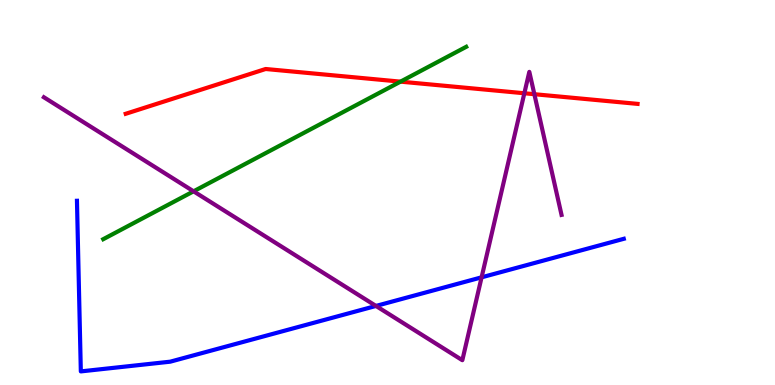[{'lines': ['blue', 'red'], 'intersections': []}, {'lines': ['green', 'red'], 'intersections': [{'x': 5.17, 'y': 7.88}]}, {'lines': ['purple', 'red'], 'intersections': [{'x': 6.77, 'y': 7.58}, {'x': 6.89, 'y': 7.55}]}, {'lines': ['blue', 'green'], 'intersections': []}, {'lines': ['blue', 'purple'], 'intersections': [{'x': 4.85, 'y': 2.05}, {'x': 6.21, 'y': 2.8}]}, {'lines': ['green', 'purple'], 'intersections': [{'x': 2.5, 'y': 5.03}]}]